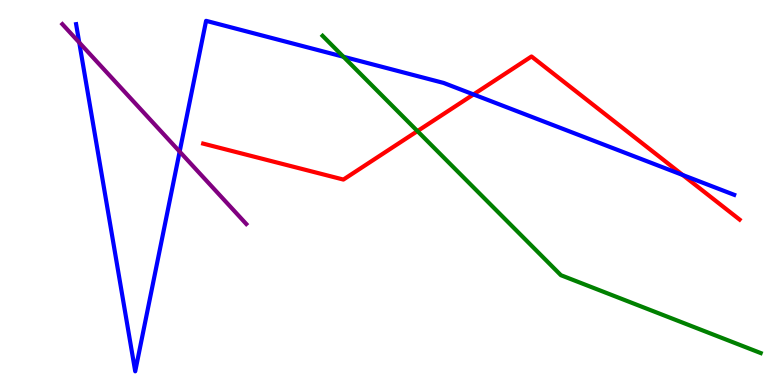[{'lines': ['blue', 'red'], 'intersections': [{'x': 6.11, 'y': 7.55}, {'x': 8.81, 'y': 5.45}]}, {'lines': ['green', 'red'], 'intersections': [{'x': 5.39, 'y': 6.59}]}, {'lines': ['purple', 'red'], 'intersections': []}, {'lines': ['blue', 'green'], 'intersections': [{'x': 4.43, 'y': 8.53}]}, {'lines': ['blue', 'purple'], 'intersections': [{'x': 1.02, 'y': 8.9}, {'x': 2.32, 'y': 6.06}]}, {'lines': ['green', 'purple'], 'intersections': []}]